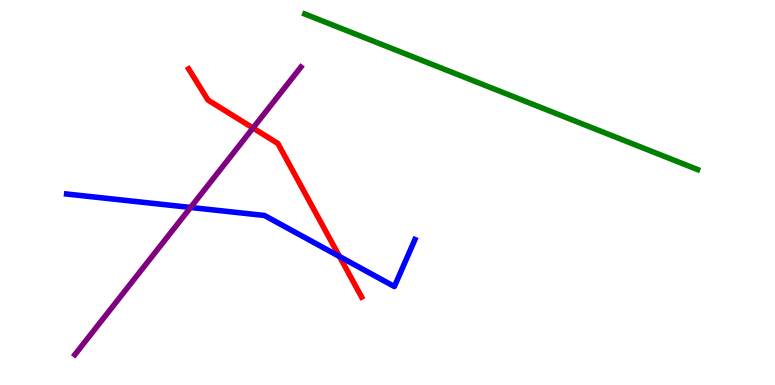[{'lines': ['blue', 'red'], 'intersections': [{'x': 4.38, 'y': 3.34}]}, {'lines': ['green', 'red'], 'intersections': []}, {'lines': ['purple', 'red'], 'intersections': [{'x': 3.26, 'y': 6.67}]}, {'lines': ['blue', 'green'], 'intersections': []}, {'lines': ['blue', 'purple'], 'intersections': [{'x': 2.46, 'y': 4.61}]}, {'lines': ['green', 'purple'], 'intersections': []}]